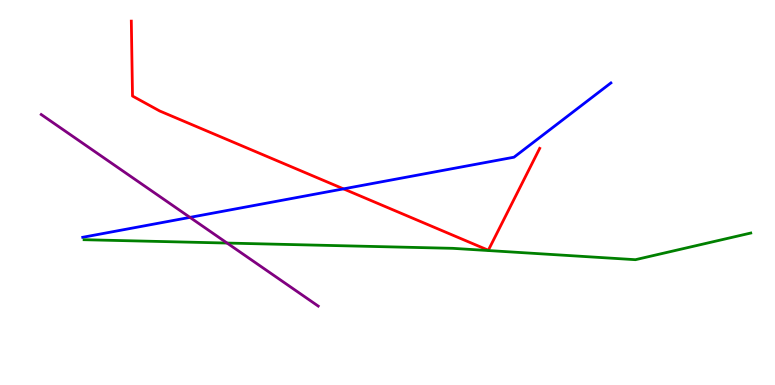[{'lines': ['blue', 'red'], 'intersections': [{'x': 4.43, 'y': 5.09}]}, {'lines': ['green', 'red'], 'intersections': []}, {'lines': ['purple', 'red'], 'intersections': []}, {'lines': ['blue', 'green'], 'intersections': []}, {'lines': ['blue', 'purple'], 'intersections': [{'x': 2.45, 'y': 4.35}]}, {'lines': ['green', 'purple'], 'intersections': [{'x': 2.93, 'y': 3.69}]}]